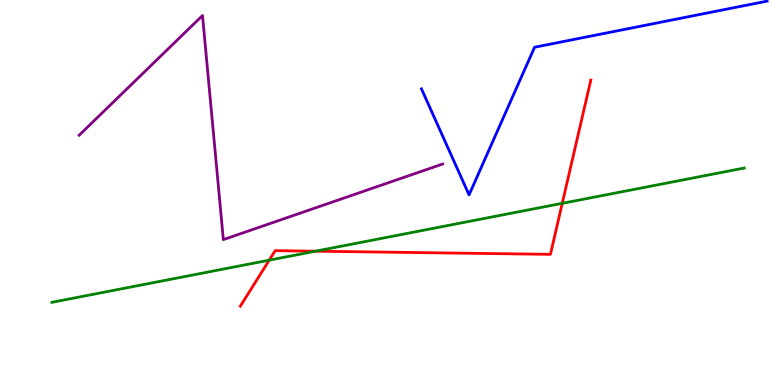[{'lines': ['blue', 'red'], 'intersections': []}, {'lines': ['green', 'red'], 'intersections': [{'x': 3.47, 'y': 3.24}, {'x': 4.07, 'y': 3.48}, {'x': 7.25, 'y': 4.72}]}, {'lines': ['purple', 'red'], 'intersections': []}, {'lines': ['blue', 'green'], 'intersections': []}, {'lines': ['blue', 'purple'], 'intersections': []}, {'lines': ['green', 'purple'], 'intersections': []}]